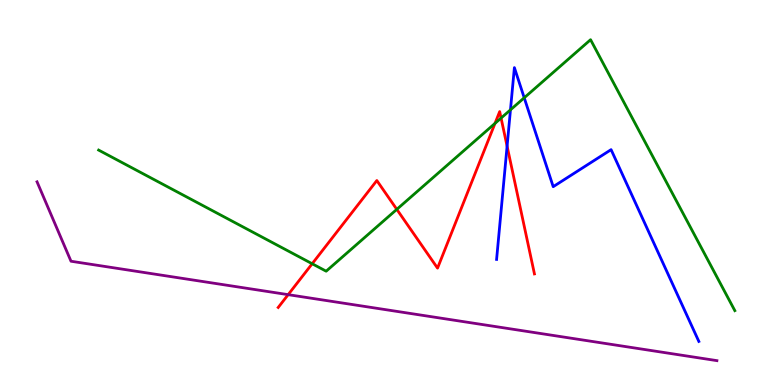[{'lines': ['blue', 'red'], 'intersections': [{'x': 6.54, 'y': 6.2}]}, {'lines': ['green', 'red'], 'intersections': [{'x': 4.03, 'y': 3.15}, {'x': 5.12, 'y': 4.56}, {'x': 6.39, 'y': 6.8}, {'x': 6.47, 'y': 6.93}]}, {'lines': ['purple', 'red'], 'intersections': [{'x': 3.72, 'y': 2.35}]}, {'lines': ['blue', 'green'], 'intersections': [{'x': 6.59, 'y': 7.15}, {'x': 6.76, 'y': 7.46}]}, {'lines': ['blue', 'purple'], 'intersections': []}, {'lines': ['green', 'purple'], 'intersections': []}]